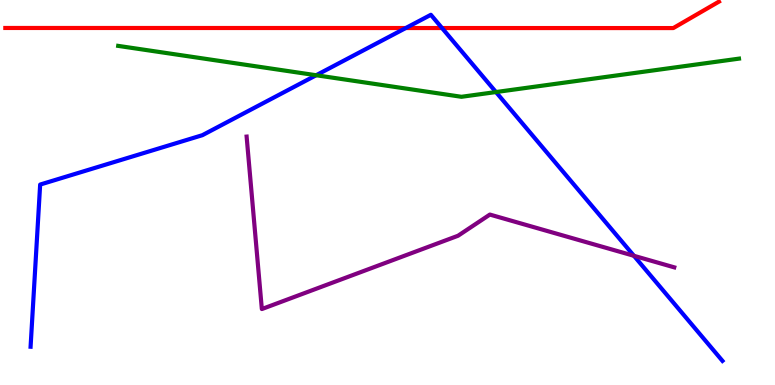[{'lines': ['blue', 'red'], 'intersections': [{'x': 5.24, 'y': 9.27}, {'x': 5.7, 'y': 9.27}]}, {'lines': ['green', 'red'], 'intersections': []}, {'lines': ['purple', 'red'], 'intersections': []}, {'lines': ['blue', 'green'], 'intersections': [{'x': 4.08, 'y': 8.05}, {'x': 6.4, 'y': 7.61}]}, {'lines': ['blue', 'purple'], 'intersections': [{'x': 8.18, 'y': 3.36}]}, {'lines': ['green', 'purple'], 'intersections': []}]